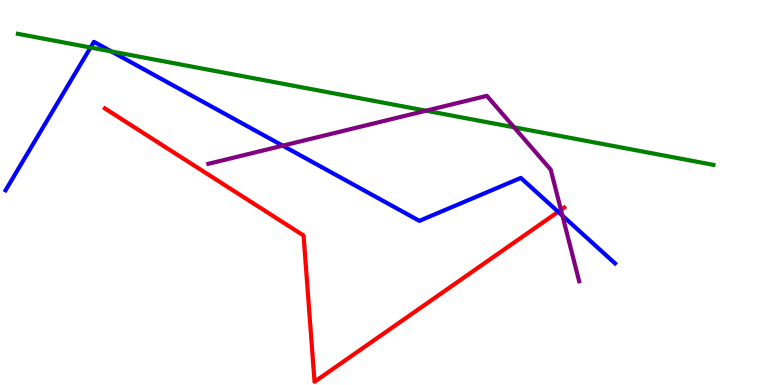[{'lines': ['blue', 'red'], 'intersections': [{'x': 7.2, 'y': 4.5}]}, {'lines': ['green', 'red'], 'intersections': []}, {'lines': ['purple', 'red'], 'intersections': [{'x': 7.24, 'y': 4.55}]}, {'lines': ['blue', 'green'], 'intersections': [{'x': 1.17, 'y': 8.77}, {'x': 1.44, 'y': 8.66}]}, {'lines': ['blue', 'purple'], 'intersections': [{'x': 3.65, 'y': 6.22}, {'x': 7.26, 'y': 4.4}]}, {'lines': ['green', 'purple'], 'intersections': [{'x': 5.5, 'y': 7.12}, {'x': 6.63, 'y': 6.69}]}]